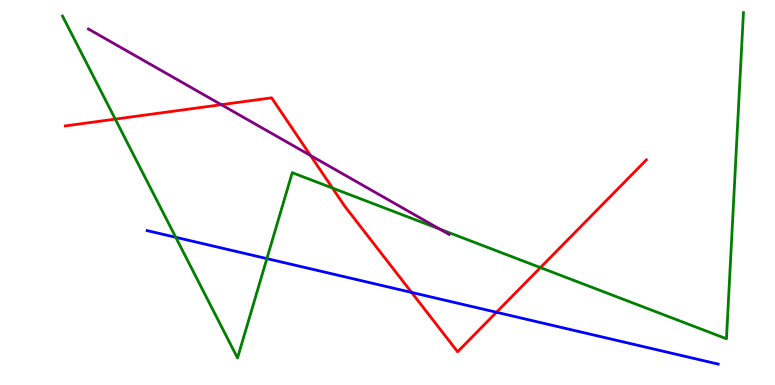[{'lines': ['blue', 'red'], 'intersections': [{'x': 5.31, 'y': 2.4}, {'x': 6.41, 'y': 1.89}]}, {'lines': ['green', 'red'], 'intersections': [{'x': 1.49, 'y': 6.91}, {'x': 4.29, 'y': 5.12}, {'x': 6.97, 'y': 3.05}]}, {'lines': ['purple', 'red'], 'intersections': [{'x': 2.86, 'y': 7.28}, {'x': 4.01, 'y': 5.96}]}, {'lines': ['blue', 'green'], 'intersections': [{'x': 2.27, 'y': 3.84}, {'x': 3.44, 'y': 3.28}]}, {'lines': ['blue', 'purple'], 'intersections': []}, {'lines': ['green', 'purple'], 'intersections': [{'x': 5.67, 'y': 4.05}]}]